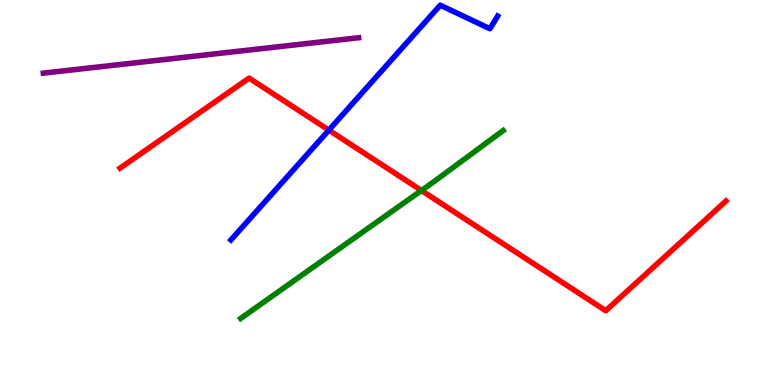[{'lines': ['blue', 'red'], 'intersections': [{'x': 4.24, 'y': 6.62}]}, {'lines': ['green', 'red'], 'intersections': [{'x': 5.44, 'y': 5.05}]}, {'lines': ['purple', 'red'], 'intersections': []}, {'lines': ['blue', 'green'], 'intersections': []}, {'lines': ['blue', 'purple'], 'intersections': []}, {'lines': ['green', 'purple'], 'intersections': []}]